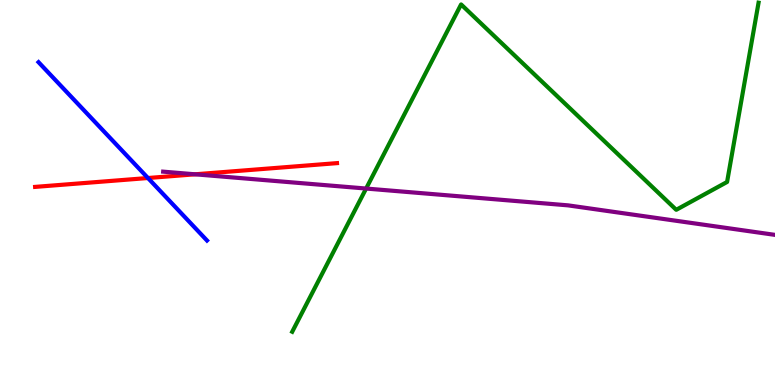[{'lines': ['blue', 'red'], 'intersections': [{'x': 1.91, 'y': 5.38}]}, {'lines': ['green', 'red'], 'intersections': []}, {'lines': ['purple', 'red'], 'intersections': [{'x': 2.52, 'y': 5.47}]}, {'lines': ['blue', 'green'], 'intersections': []}, {'lines': ['blue', 'purple'], 'intersections': []}, {'lines': ['green', 'purple'], 'intersections': [{'x': 4.72, 'y': 5.1}]}]